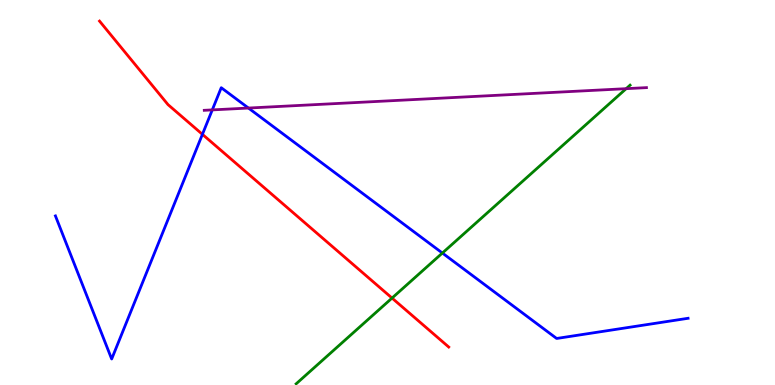[{'lines': ['blue', 'red'], 'intersections': [{'x': 2.61, 'y': 6.51}]}, {'lines': ['green', 'red'], 'intersections': [{'x': 5.06, 'y': 2.26}]}, {'lines': ['purple', 'red'], 'intersections': []}, {'lines': ['blue', 'green'], 'intersections': [{'x': 5.71, 'y': 3.43}]}, {'lines': ['blue', 'purple'], 'intersections': [{'x': 2.74, 'y': 7.15}, {'x': 3.21, 'y': 7.19}]}, {'lines': ['green', 'purple'], 'intersections': [{'x': 8.08, 'y': 7.7}]}]